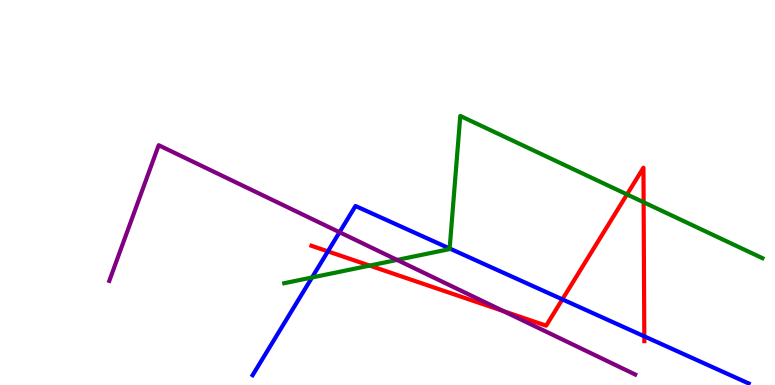[{'lines': ['blue', 'red'], 'intersections': [{'x': 4.23, 'y': 3.47}, {'x': 7.26, 'y': 2.22}, {'x': 8.31, 'y': 1.26}]}, {'lines': ['green', 'red'], 'intersections': [{'x': 4.77, 'y': 3.1}, {'x': 8.09, 'y': 4.95}, {'x': 8.3, 'y': 4.75}]}, {'lines': ['purple', 'red'], 'intersections': [{'x': 6.5, 'y': 1.92}]}, {'lines': ['blue', 'green'], 'intersections': [{'x': 4.03, 'y': 2.79}, {'x': 5.8, 'y': 3.55}]}, {'lines': ['blue', 'purple'], 'intersections': [{'x': 4.38, 'y': 3.97}]}, {'lines': ['green', 'purple'], 'intersections': [{'x': 5.12, 'y': 3.25}]}]